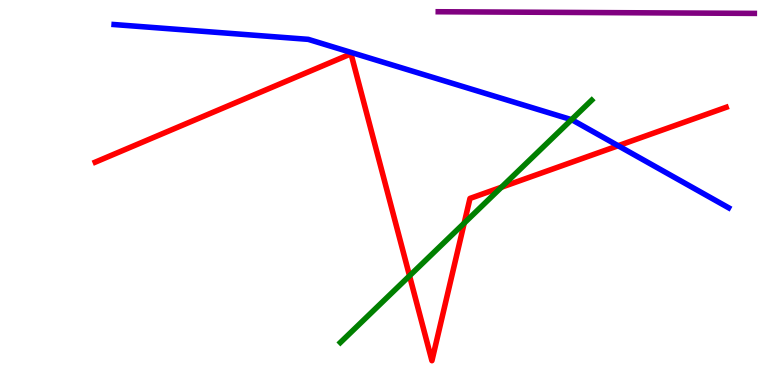[{'lines': ['blue', 'red'], 'intersections': [{'x': 7.98, 'y': 6.21}]}, {'lines': ['green', 'red'], 'intersections': [{'x': 5.28, 'y': 2.84}, {'x': 5.99, 'y': 4.2}, {'x': 6.47, 'y': 5.14}]}, {'lines': ['purple', 'red'], 'intersections': []}, {'lines': ['blue', 'green'], 'intersections': [{'x': 7.37, 'y': 6.89}]}, {'lines': ['blue', 'purple'], 'intersections': []}, {'lines': ['green', 'purple'], 'intersections': []}]